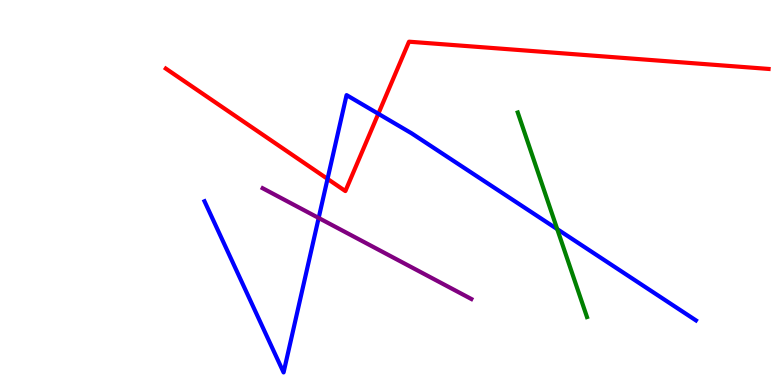[{'lines': ['blue', 'red'], 'intersections': [{'x': 4.23, 'y': 5.35}, {'x': 4.88, 'y': 7.05}]}, {'lines': ['green', 'red'], 'intersections': []}, {'lines': ['purple', 'red'], 'intersections': []}, {'lines': ['blue', 'green'], 'intersections': [{'x': 7.19, 'y': 4.05}]}, {'lines': ['blue', 'purple'], 'intersections': [{'x': 4.11, 'y': 4.34}]}, {'lines': ['green', 'purple'], 'intersections': []}]